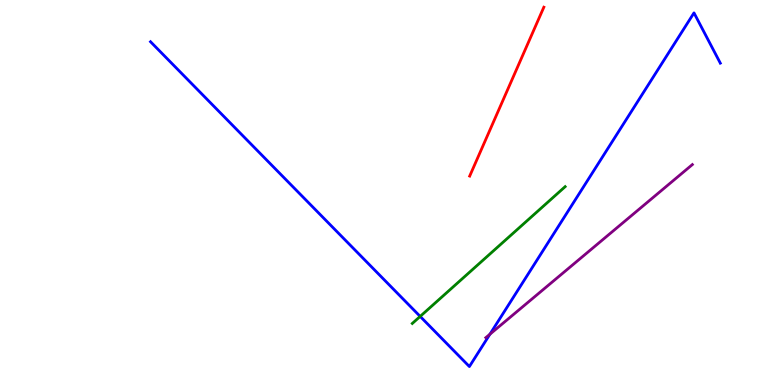[{'lines': ['blue', 'red'], 'intersections': []}, {'lines': ['green', 'red'], 'intersections': []}, {'lines': ['purple', 'red'], 'intersections': []}, {'lines': ['blue', 'green'], 'intersections': [{'x': 5.42, 'y': 1.78}]}, {'lines': ['blue', 'purple'], 'intersections': [{'x': 6.32, 'y': 1.32}]}, {'lines': ['green', 'purple'], 'intersections': []}]